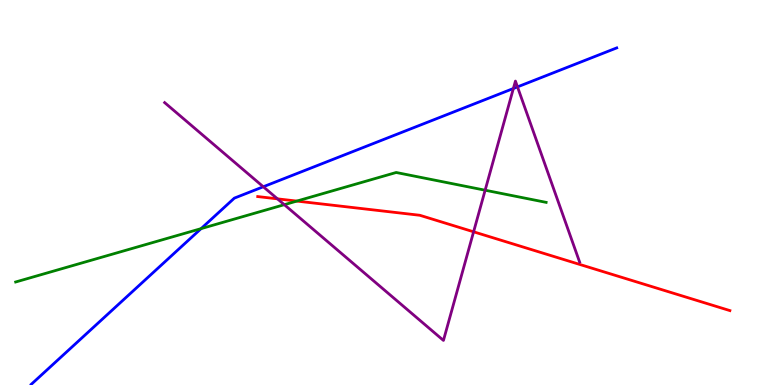[{'lines': ['blue', 'red'], 'intersections': []}, {'lines': ['green', 'red'], 'intersections': [{'x': 3.83, 'y': 4.78}]}, {'lines': ['purple', 'red'], 'intersections': [{'x': 3.58, 'y': 4.84}, {'x': 6.11, 'y': 3.98}]}, {'lines': ['blue', 'green'], 'intersections': [{'x': 2.59, 'y': 4.06}]}, {'lines': ['blue', 'purple'], 'intersections': [{'x': 3.4, 'y': 5.15}, {'x': 6.62, 'y': 7.7}, {'x': 6.68, 'y': 7.74}]}, {'lines': ['green', 'purple'], 'intersections': [{'x': 3.67, 'y': 4.68}, {'x': 6.26, 'y': 5.06}]}]